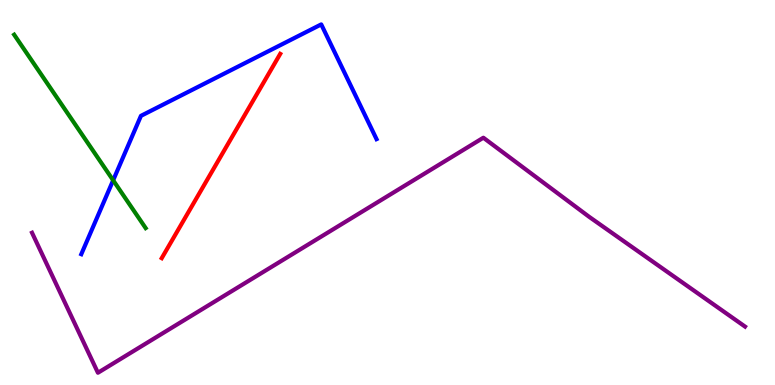[{'lines': ['blue', 'red'], 'intersections': []}, {'lines': ['green', 'red'], 'intersections': []}, {'lines': ['purple', 'red'], 'intersections': []}, {'lines': ['blue', 'green'], 'intersections': [{'x': 1.46, 'y': 5.32}]}, {'lines': ['blue', 'purple'], 'intersections': []}, {'lines': ['green', 'purple'], 'intersections': []}]